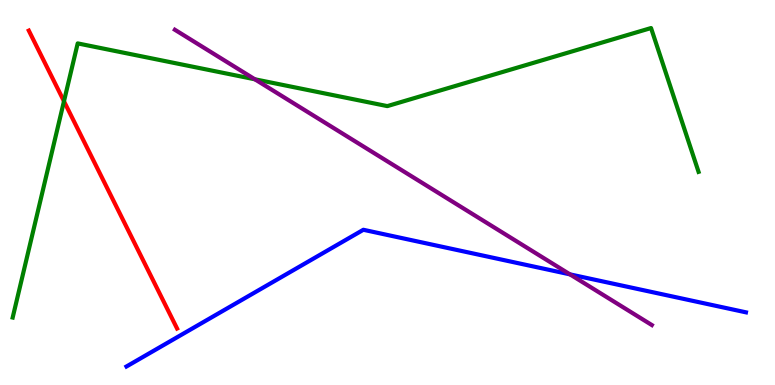[{'lines': ['blue', 'red'], 'intersections': []}, {'lines': ['green', 'red'], 'intersections': [{'x': 0.825, 'y': 7.37}]}, {'lines': ['purple', 'red'], 'intersections': []}, {'lines': ['blue', 'green'], 'intersections': []}, {'lines': ['blue', 'purple'], 'intersections': [{'x': 7.35, 'y': 2.87}]}, {'lines': ['green', 'purple'], 'intersections': [{'x': 3.29, 'y': 7.94}]}]